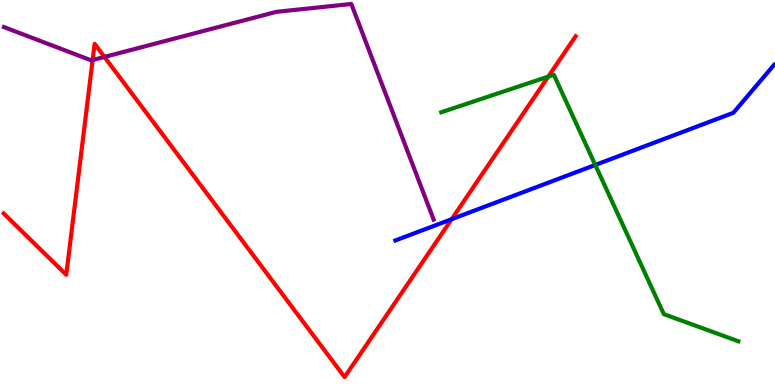[{'lines': ['blue', 'red'], 'intersections': [{'x': 5.83, 'y': 4.31}]}, {'lines': ['green', 'red'], 'intersections': [{'x': 7.07, 'y': 8.01}]}, {'lines': ['purple', 'red'], 'intersections': [{'x': 1.2, 'y': 8.44}, {'x': 1.35, 'y': 8.52}]}, {'lines': ['blue', 'green'], 'intersections': [{'x': 7.68, 'y': 5.72}]}, {'lines': ['blue', 'purple'], 'intersections': []}, {'lines': ['green', 'purple'], 'intersections': []}]